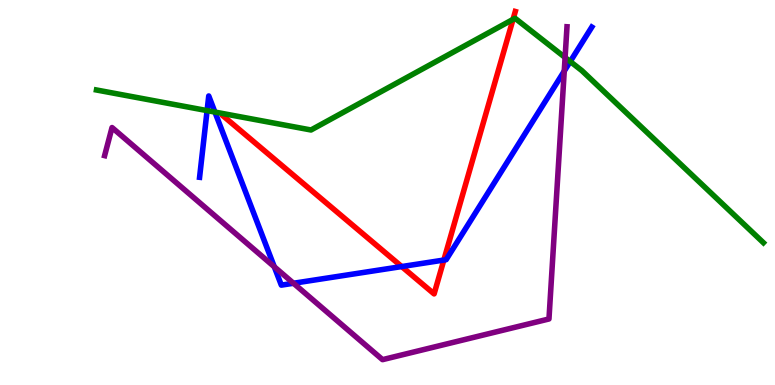[{'lines': ['blue', 'red'], 'intersections': [{'x': 5.18, 'y': 3.08}, {'x': 5.73, 'y': 3.25}]}, {'lines': ['green', 'red'], 'intersections': [{'x': 6.62, 'y': 9.5}]}, {'lines': ['purple', 'red'], 'intersections': []}, {'lines': ['blue', 'green'], 'intersections': [{'x': 2.67, 'y': 7.13}, {'x': 2.77, 'y': 7.09}, {'x': 7.36, 'y': 8.4}]}, {'lines': ['blue', 'purple'], 'intersections': [{'x': 3.54, 'y': 3.07}, {'x': 3.79, 'y': 2.64}, {'x': 7.28, 'y': 8.15}]}, {'lines': ['green', 'purple'], 'intersections': [{'x': 7.29, 'y': 8.51}]}]